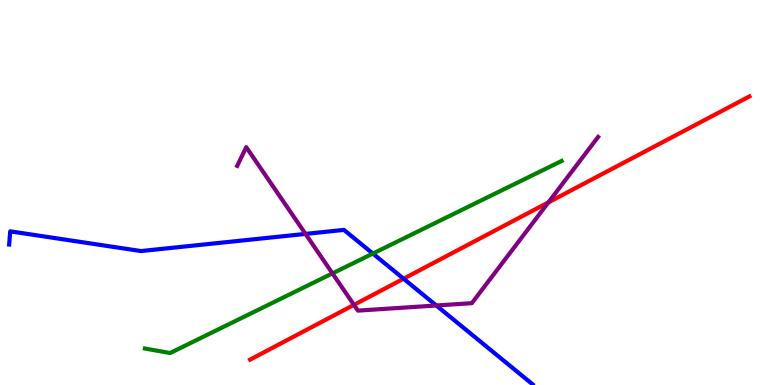[{'lines': ['blue', 'red'], 'intersections': [{'x': 5.21, 'y': 2.76}]}, {'lines': ['green', 'red'], 'intersections': []}, {'lines': ['purple', 'red'], 'intersections': [{'x': 4.57, 'y': 2.08}, {'x': 7.08, 'y': 4.74}]}, {'lines': ['blue', 'green'], 'intersections': [{'x': 4.81, 'y': 3.41}]}, {'lines': ['blue', 'purple'], 'intersections': [{'x': 3.94, 'y': 3.92}, {'x': 5.63, 'y': 2.07}]}, {'lines': ['green', 'purple'], 'intersections': [{'x': 4.29, 'y': 2.9}]}]